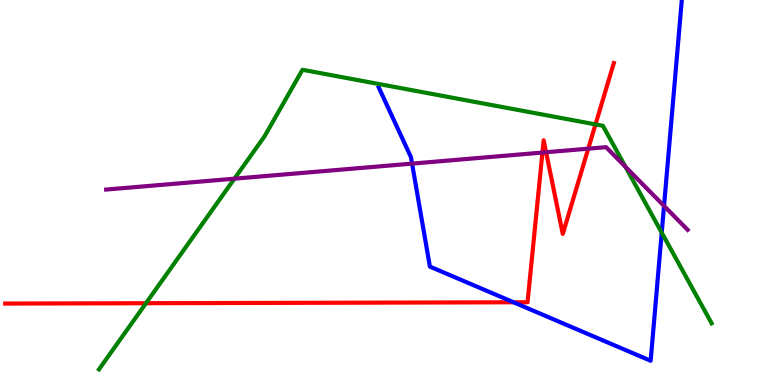[{'lines': ['blue', 'red'], 'intersections': [{'x': 6.63, 'y': 2.15}]}, {'lines': ['green', 'red'], 'intersections': [{'x': 1.88, 'y': 2.12}, {'x': 7.68, 'y': 6.77}]}, {'lines': ['purple', 'red'], 'intersections': [{'x': 7.0, 'y': 6.04}, {'x': 7.05, 'y': 6.05}, {'x': 7.59, 'y': 6.14}]}, {'lines': ['blue', 'green'], 'intersections': [{'x': 8.54, 'y': 3.96}]}, {'lines': ['blue', 'purple'], 'intersections': [{'x': 5.32, 'y': 5.75}, {'x': 8.57, 'y': 4.65}]}, {'lines': ['green', 'purple'], 'intersections': [{'x': 3.02, 'y': 5.36}, {'x': 8.07, 'y': 5.67}]}]